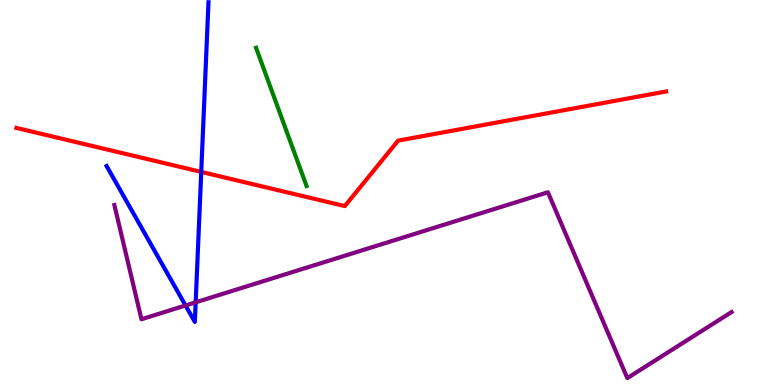[{'lines': ['blue', 'red'], 'intersections': [{'x': 2.6, 'y': 5.53}]}, {'lines': ['green', 'red'], 'intersections': []}, {'lines': ['purple', 'red'], 'intersections': []}, {'lines': ['blue', 'green'], 'intersections': []}, {'lines': ['blue', 'purple'], 'intersections': [{'x': 2.39, 'y': 2.07}, {'x': 2.52, 'y': 2.15}]}, {'lines': ['green', 'purple'], 'intersections': []}]